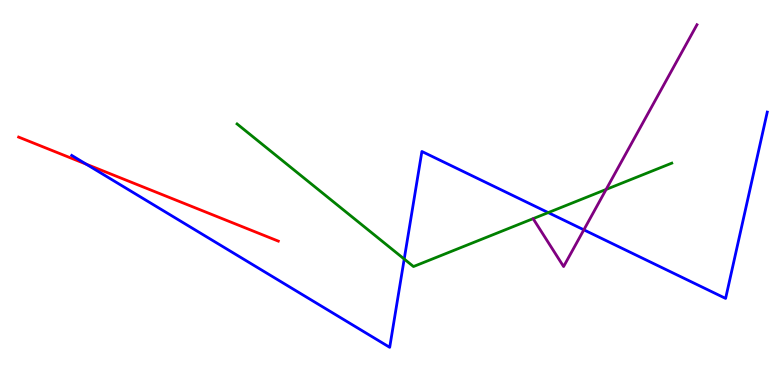[{'lines': ['blue', 'red'], 'intersections': [{'x': 1.11, 'y': 5.74}]}, {'lines': ['green', 'red'], 'intersections': []}, {'lines': ['purple', 'red'], 'intersections': []}, {'lines': ['blue', 'green'], 'intersections': [{'x': 5.22, 'y': 3.27}, {'x': 7.07, 'y': 4.48}]}, {'lines': ['blue', 'purple'], 'intersections': [{'x': 7.53, 'y': 4.03}]}, {'lines': ['green', 'purple'], 'intersections': [{'x': 7.82, 'y': 5.08}]}]